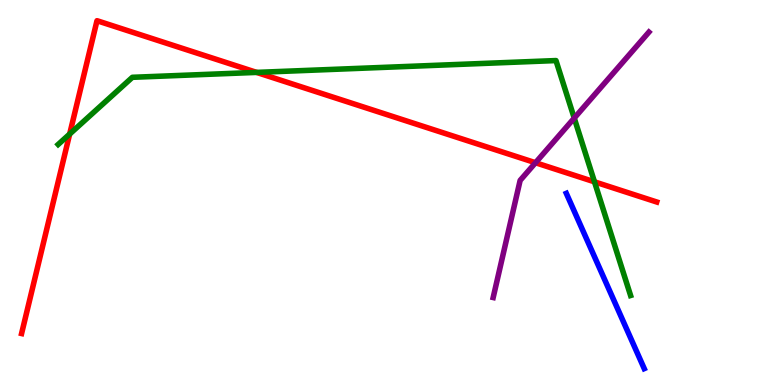[{'lines': ['blue', 'red'], 'intersections': []}, {'lines': ['green', 'red'], 'intersections': [{'x': 0.899, 'y': 6.52}, {'x': 3.31, 'y': 8.12}, {'x': 7.67, 'y': 5.28}]}, {'lines': ['purple', 'red'], 'intersections': [{'x': 6.91, 'y': 5.77}]}, {'lines': ['blue', 'green'], 'intersections': []}, {'lines': ['blue', 'purple'], 'intersections': []}, {'lines': ['green', 'purple'], 'intersections': [{'x': 7.41, 'y': 6.93}]}]